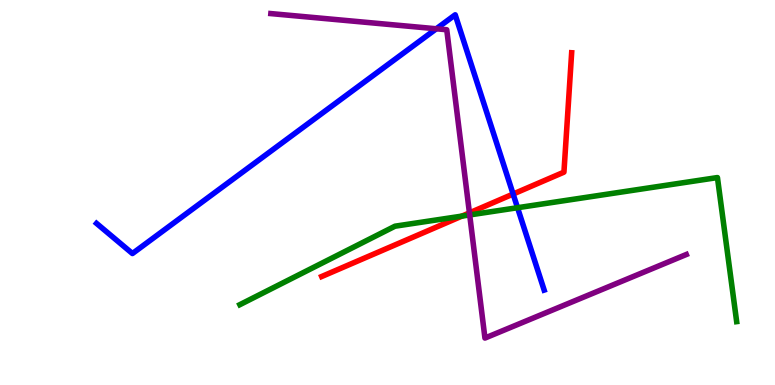[{'lines': ['blue', 'red'], 'intersections': [{'x': 6.62, 'y': 4.96}]}, {'lines': ['green', 'red'], 'intersections': [{'x': 5.96, 'y': 4.39}]}, {'lines': ['purple', 'red'], 'intersections': [{'x': 6.06, 'y': 4.47}]}, {'lines': ['blue', 'green'], 'intersections': [{'x': 6.68, 'y': 4.6}]}, {'lines': ['blue', 'purple'], 'intersections': [{'x': 5.63, 'y': 9.25}]}, {'lines': ['green', 'purple'], 'intersections': [{'x': 6.06, 'y': 4.42}]}]